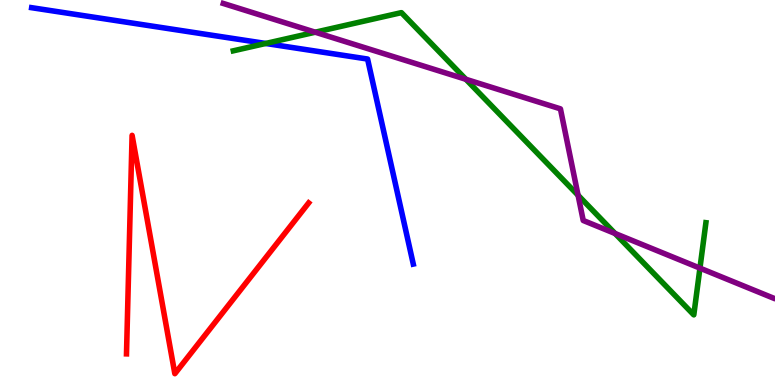[{'lines': ['blue', 'red'], 'intersections': []}, {'lines': ['green', 'red'], 'intersections': []}, {'lines': ['purple', 'red'], 'intersections': []}, {'lines': ['blue', 'green'], 'intersections': [{'x': 3.43, 'y': 8.87}]}, {'lines': ['blue', 'purple'], 'intersections': []}, {'lines': ['green', 'purple'], 'intersections': [{'x': 4.07, 'y': 9.16}, {'x': 6.01, 'y': 7.94}, {'x': 7.46, 'y': 4.93}, {'x': 7.94, 'y': 3.94}, {'x': 9.03, 'y': 3.04}]}]